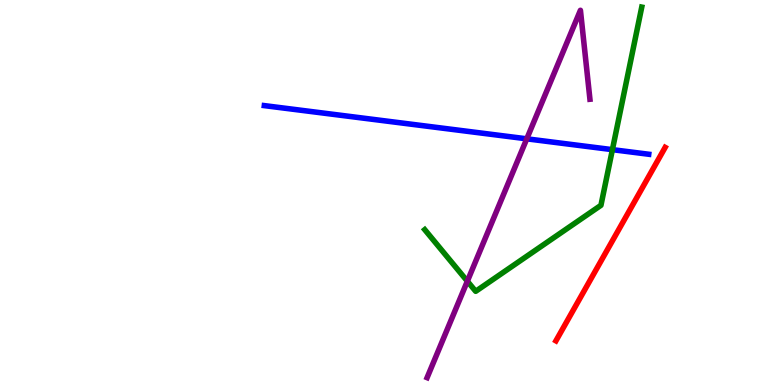[{'lines': ['blue', 'red'], 'intersections': []}, {'lines': ['green', 'red'], 'intersections': []}, {'lines': ['purple', 'red'], 'intersections': []}, {'lines': ['blue', 'green'], 'intersections': [{'x': 7.9, 'y': 6.11}]}, {'lines': ['blue', 'purple'], 'intersections': [{'x': 6.8, 'y': 6.39}]}, {'lines': ['green', 'purple'], 'intersections': [{'x': 6.03, 'y': 2.7}]}]